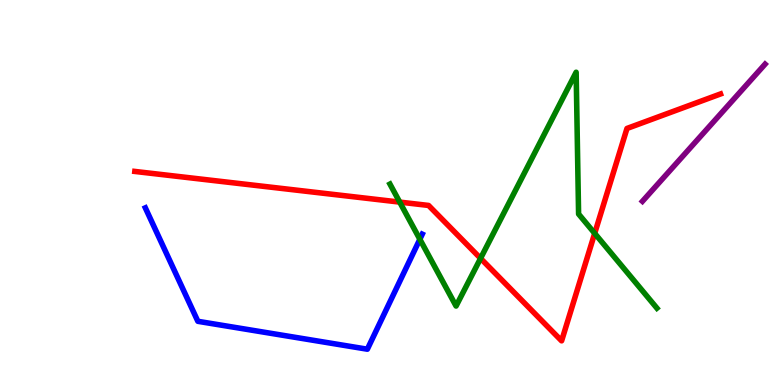[{'lines': ['blue', 'red'], 'intersections': []}, {'lines': ['green', 'red'], 'intersections': [{'x': 5.16, 'y': 4.75}, {'x': 6.2, 'y': 3.29}, {'x': 7.67, 'y': 3.94}]}, {'lines': ['purple', 'red'], 'intersections': []}, {'lines': ['blue', 'green'], 'intersections': [{'x': 5.42, 'y': 3.79}]}, {'lines': ['blue', 'purple'], 'intersections': []}, {'lines': ['green', 'purple'], 'intersections': []}]